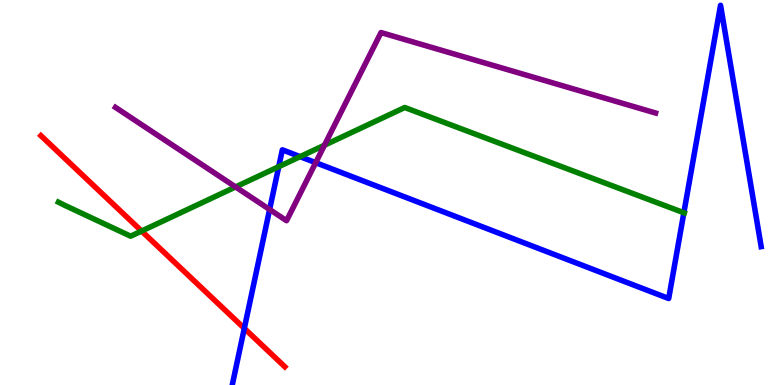[{'lines': ['blue', 'red'], 'intersections': [{'x': 3.15, 'y': 1.47}]}, {'lines': ['green', 'red'], 'intersections': [{'x': 1.83, 'y': 4.0}]}, {'lines': ['purple', 'red'], 'intersections': []}, {'lines': ['blue', 'green'], 'intersections': [{'x': 3.6, 'y': 5.67}, {'x': 3.87, 'y': 5.93}, {'x': 8.82, 'y': 4.47}]}, {'lines': ['blue', 'purple'], 'intersections': [{'x': 3.48, 'y': 4.56}, {'x': 4.07, 'y': 5.78}]}, {'lines': ['green', 'purple'], 'intersections': [{'x': 3.04, 'y': 5.14}, {'x': 4.19, 'y': 6.23}]}]